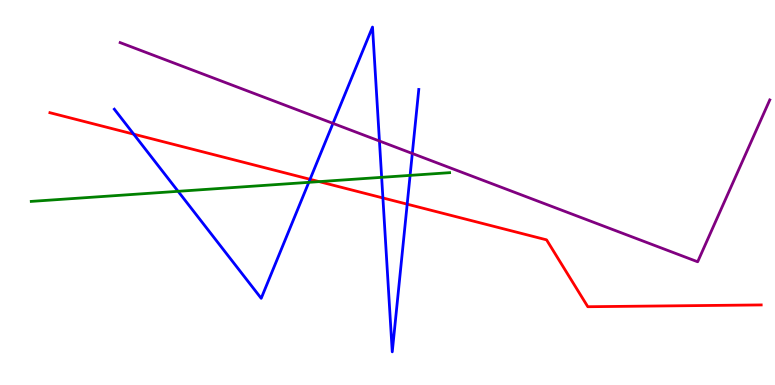[{'lines': ['blue', 'red'], 'intersections': [{'x': 1.73, 'y': 6.52}, {'x': 4.0, 'y': 5.34}, {'x': 4.94, 'y': 4.86}, {'x': 5.25, 'y': 4.7}]}, {'lines': ['green', 'red'], 'intersections': [{'x': 4.12, 'y': 5.28}]}, {'lines': ['purple', 'red'], 'intersections': []}, {'lines': ['blue', 'green'], 'intersections': [{'x': 2.3, 'y': 5.03}, {'x': 3.98, 'y': 5.26}, {'x': 4.92, 'y': 5.39}, {'x': 5.29, 'y': 5.44}]}, {'lines': ['blue', 'purple'], 'intersections': [{'x': 4.3, 'y': 6.8}, {'x': 4.9, 'y': 6.34}, {'x': 5.32, 'y': 6.01}]}, {'lines': ['green', 'purple'], 'intersections': []}]